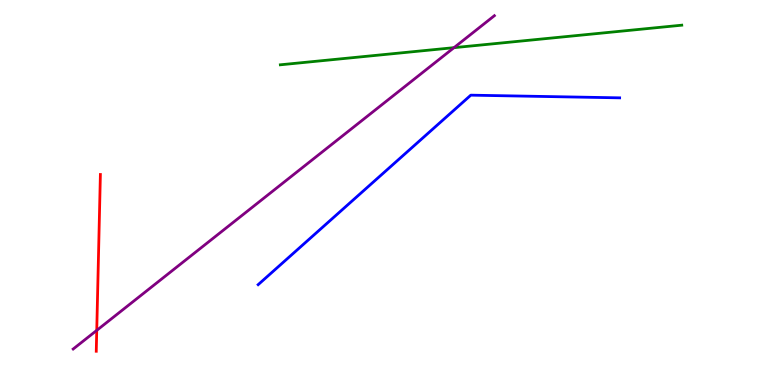[{'lines': ['blue', 'red'], 'intersections': []}, {'lines': ['green', 'red'], 'intersections': []}, {'lines': ['purple', 'red'], 'intersections': [{'x': 1.25, 'y': 1.42}]}, {'lines': ['blue', 'green'], 'intersections': []}, {'lines': ['blue', 'purple'], 'intersections': []}, {'lines': ['green', 'purple'], 'intersections': [{'x': 5.86, 'y': 8.76}]}]